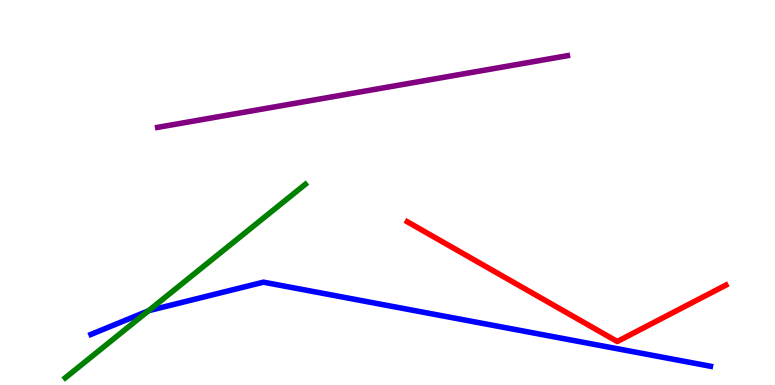[{'lines': ['blue', 'red'], 'intersections': []}, {'lines': ['green', 'red'], 'intersections': []}, {'lines': ['purple', 'red'], 'intersections': []}, {'lines': ['blue', 'green'], 'intersections': [{'x': 1.91, 'y': 1.93}]}, {'lines': ['blue', 'purple'], 'intersections': []}, {'lines': ['green', 'purple'], 'intersections': []}]